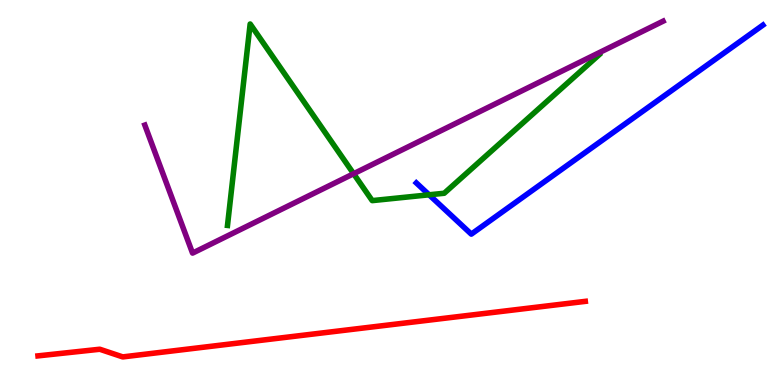[{'lines': ['blue', 'red'], 'intersections': []}, {'lines': ['green', 'red'], 'intersections': []}, {'lines': ['purple', 'red'], 'intersections': []}, {'lines': ['blue', 'green'], 'intersections': [{'x': 5.54, 'y': 4.94}]}, {'lines': ['blue', 'purple'], 'intersections': []}, {'lines': ['green', 'purple'], 'intersections': [{'x': 4.56, 'y': 5.49}]}]